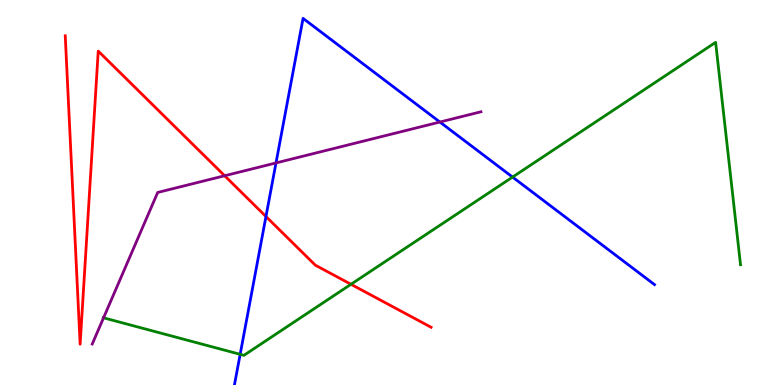[{'lines': ['blue', 'red'], 'intersections': [{'x': 3.43, 'y': 4.38}]}, {'lines': ['green', 'red'], 'intersections': [{'x': 4.53, 'y': 2.62}]}, {'lines': ['purple', 'red'], 'intersections': [{'x': 2.9, 'y': 5.44}]}, {'lines': ['blue', 'green'], 'intersections': [{'x': 3.1, 'y': 0.797}, {'x': 6.61, 'y': 5.4}]}, {'lines': ['blue', 'purple'], 'intersections': [{'x': 3.56, 'y': 5.77}, {'x': 5.68, 'y': 6.83}]}, {'lines': ['green', 'purple'], 'intersections': [{'x': 1.34, 'y': 1.74}]}]